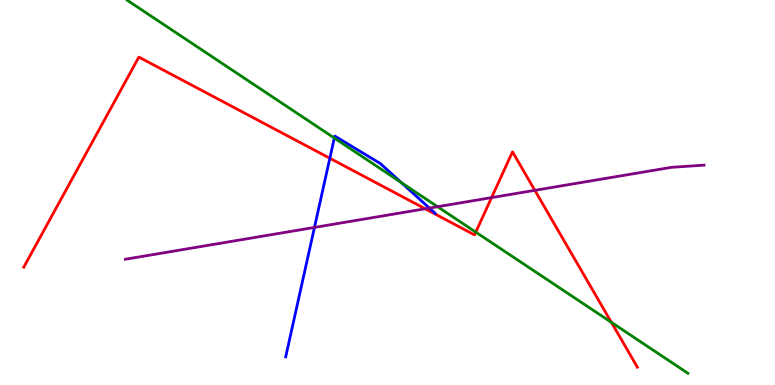[{'lines': ['blue', 'red'], 'intersections': [{'x': 4.26, 'y': 5.89}]}, {'lines': ['green', 'red'], 'intersections': [{'x': 6.14, 'y': 3.97}, {'x': 7.89, 'y': 1.63}]}, {'lines': ['purple', 'red'], 'intersections': [{'x': 5.49, 'y': 4.58}, {'x': 6.34, 'y': 4.87}, {'x': 6.9, 'y': 5.06}]}, {'lines': ['blue', 'green'], 'intersections': [{'x': 4.31, 'y': 6.41}, {'x': 5.18, 'y': 5.26}]}, {'lines': ['blue', 'purple'], 'intersections': [{'x': 4.06, 'y': 4.09}, {'x': 5.54, 'y': 4.6}]}, {'lines': ['green', 'purple'], 'intersections': [{'x': 5.65, 'y': 4.63}]}]